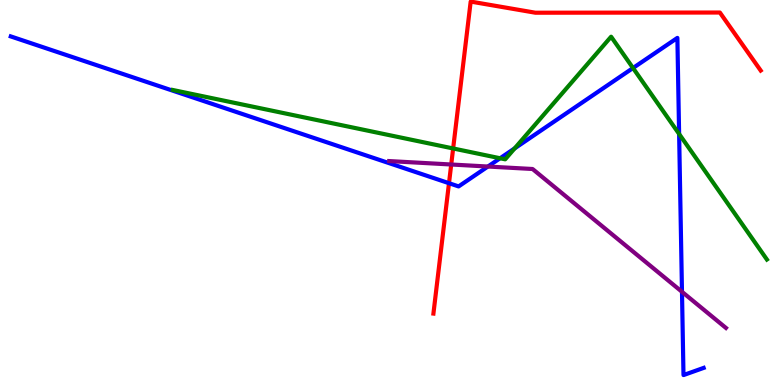[{'lines': ['blue', 'red'], 'intersections': [{'x': 5.79, 'y': 5.24}]}, {'lines': ['green', 'red'], 'intersections': [{'x': 5.85, 'y': 6.14}]}, {'lines': ['purple', 'red'], 'intersections': [{'x': 5.82, 'y': 5.73}]}, {'lines': ['blue', 'green'], 'intersections': [{'x': 6.45, 'y': 5.89}, {'x': 6.64, 'y': 6.15}, {'x': 8.17, 'y': 8.23}, {'x': 8.76, 'y': 6.52}]}, {'lines': ['blue', 'purple'], 'intersections': [{'x': 6.3, 'y': 5.67}, {'x': 8.8, 'y': 2.42}]}, {'lines': ['green', 'purple'], 'intersections': []}]